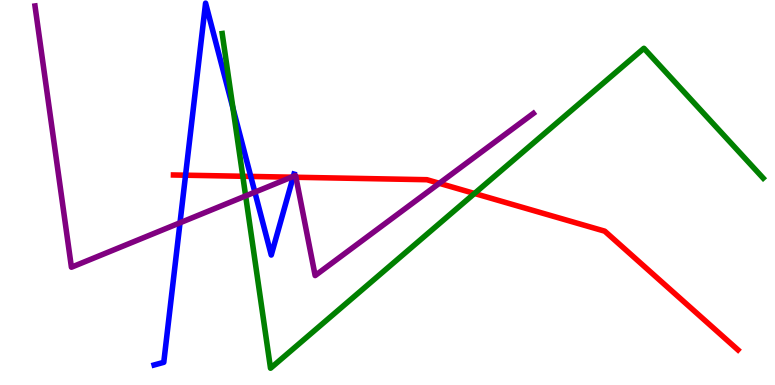[{'lines': ['blue', 'red'], 'intersections': [{'x': 2.39, 'y': 5.45}, {'x': 3.24, 'y': 5.42}, {'x': 3.78, 'y': 5.4}]}, {'lines': ['green', 'red'], 'intersections': [{'x': 3.13, 'y': 5.42}, {'x': 6.12, 'y': 4.97}]}, {'lines': ['purple', 'red'], 'intersections': [{'x': 3.76, 'y': 5.4}, {'x': 3.82, 'y': 5.4}, {'x': 5.67, 'y': 5.24}]}, {'lines': ['blue', 'green'], 'intersections': [{'x': 3.01, 'y': 7.19}]}, {'lines': ['blue', 'purple'], 'intersections': [{'x': 2.32, 'y': 4.21}, {'x': 3.29, 'y': 5.01}, {'x': 3.79, 'y': 5.42}]}, {'lines': ['green', 'purple'], 'intersections': [{'x': 3.17, 'y': 4.91}]}]